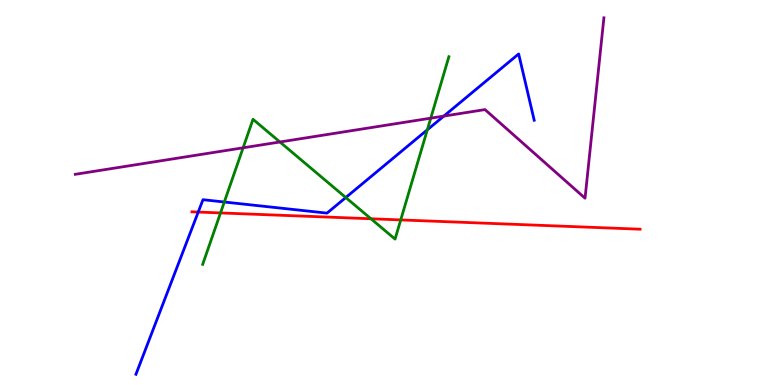[{'lines': ['blue', 'red'], 'intersections': [{'x': 2.56, 'y': 4.49}]}, {'lines': ['green', 'red'], 'intersections': [{'x': 2.85, 'y': 4.47}, {'x': 4.79, 'y': 4.32}, {'x': 5.17, 'y': 4.29}]}, {'lines': ['purple', 'red'], 'intersections': []}, {'lines': ['blue', 'green'], 'intersections': [{'x': 2.89, 'y': 4.75}, {'x': 4.46, 'y': 4.87}, {'x': 5.51, 'y': 6.63}]}, {'lines': ['blue', 'purple'], 'intersections': [{'x': 5.73, 'y': 6.98}]}, {'lines': ['green', 'purple'], 'intersections': [{'x': 3.14, 'y': 6.16}, {'x': 3.61, 'y': 6.31}, {'x': 5.56, 'y': 6.93}]}]